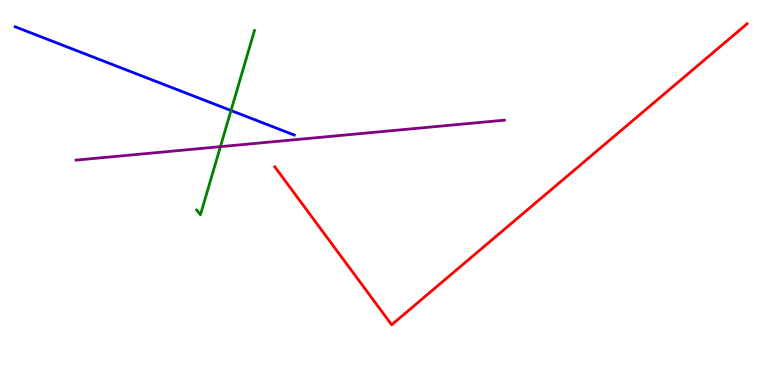[{'lines': ['blue', 'red'], 'intersections': []}, {'lines': ['green', 'red'], 'intersections': []}, {'lines': ['purple', 'red'], 'intersections': []}, {'lines': ['blue', 'green'], 'intersections': [{'x': 2.98, 'y': 7.13}]}, {'lines': ['blue', 'purple'], 'intersections': []}, {'lines': ['green', 'purple'], 'intersections': [{'x': 2.84, 'y': 6.19}]}]